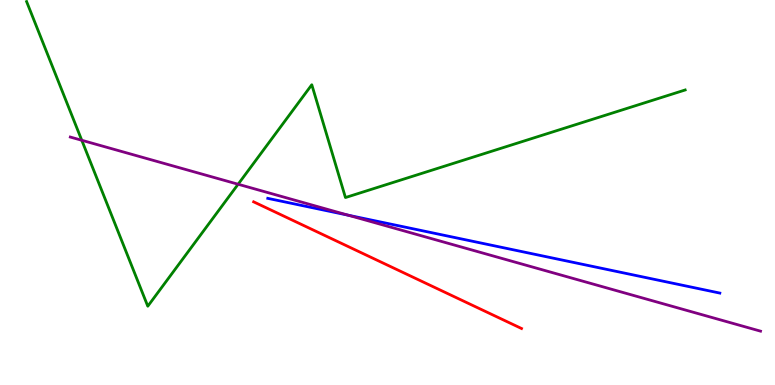[{'lines': ['blue', 'red'], 'intersections': []}, {'lines': ['green', 'red'], 'intersections': []}, {'lines': ['purple', 'red'], 'intersections': []}, {'lines': ['blue', 'green'], 'intersections': []}, {'lines': ['blue', 'purple'], 'intersections': [{'x': 4.49, 'y': 4.41}]}, {'lines': ['green', 'purple'], 'intersections': [{'x': 1.06, 'y': 6.36}, {'x': 3.07, 'y': 5.21}]}]